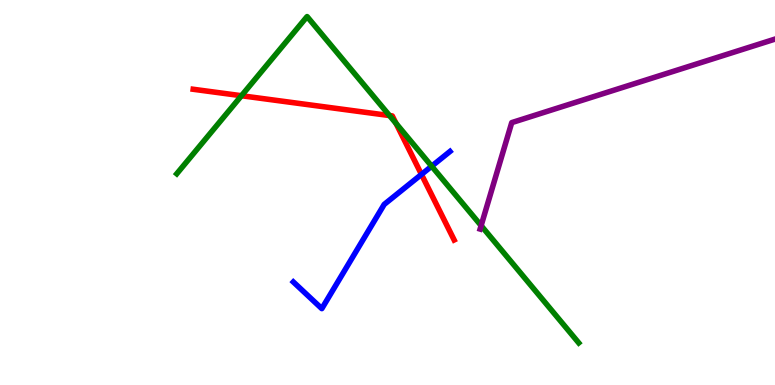[{'lines': ['blue', 'red'], 'intersections': [{'x': 5.44, 'y': 5.47}]}, {'lines': ['green', 'red'], 'intersections': [{'x': 3.12, 'y': 7.51}, {'x': 5.03, 'y': 7.0}, {'x': 5.11, 'y': 6.8}]}, {'lines': ['purple', 'red'], 'intersections': []}, {'lines': ['blue', 'green'], 'intersections': [{'x': 5.57, 'y': 5.68}]}, {'lines': ['blue', 'purple'], 'intersections': []}, {'lines': ['green', 'purple'], 'intersections': [{'x': 6.21, 'y': 4.14}]}]